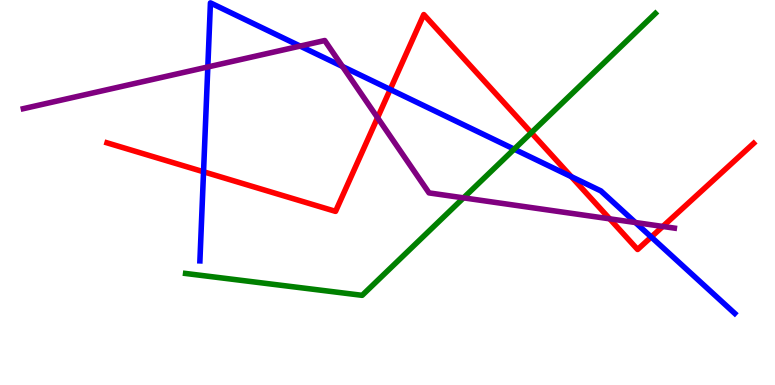[{'lines': ['blue', 'red'], 'intersections': [{'x': 2.63, 'y': 5.54}, {'x': 5.03, 'y': 7.68}, {'x': 7.37, 'y': 5.41}, {'x': 8.4, 'y': 3.84}]}, {'lines': ['green', 'red'], 'intersections': [{'x': 6.86, 'y': 6.55}]}, {'lines': ['purple', 'red'], 'intersections': [{'x': 4.87, 'y': 6.94}, {'x': 7.87, 'y': 4.32}, {'x': 8.55, 'y': 4.12}]}, {'lines': ['blue', 'green'], 'intersections': [{'x': 6.63, 'y': 6.13}]}, {'lines': ['blue', 'purple'], 'intersections': [{'x': 2.68, 'y': 8.26}, {'x': 3.87, 'y': 8.8}, {'x': 4.42, 'y': 8.27}, {'x': 8.2, 'y': 4.22}]}, {'lines': ['green', 'purple'], 'intersections': [{'x': 5.98, 'y': 4.86}]}]